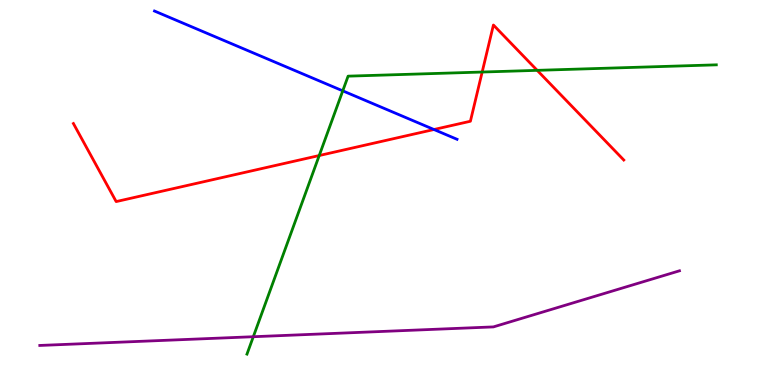[{'lines': ['blue', 'red'], 'intersections': [{'x': 5.6, 'y': 6.64}]}, {'lines': ['green', 'red'], 'intersections': [{'x': 4.12, 'y': 5.96}, {'x': 6.22, 'y': 8.13}, {'x': 6.93, 'y': 8.17}]}, {'lines': ['purple', 'red'], 'intersections': []}, {'lines': ['blue', 'green'], 'intersections': [{'x': 4.42, 'y': 7.64}]}, {'lines': ['blue', 'purple'], 'intersections': []}, {'lines': ['green', 'purple'], 'intersections': [{'x': 3.27, 'y': 1.25}]}]